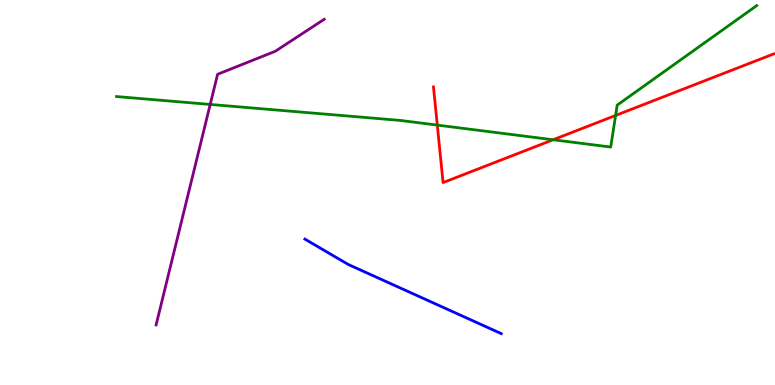[{'lines': ['blue', 'red'], 'intersections': []}, {'lines': ['green', 'red'], 'intersections': [{'x': 5.64, 'y': 6.75}, {'x': 7.14, 'y': 6.37}, {'x': 7.94, 'y': 7.0}]}, {'lines': ['purple', 'red'], 'intersections': []}, {'lines': ['blue', 'green'], 'intersections': []}, {'lines': ['blue', 'purple'], 'intersections': []}, {'lines': ['green', 'purple'], 'intersections': [{'x': 2.71, 'y': 7.29}]}]